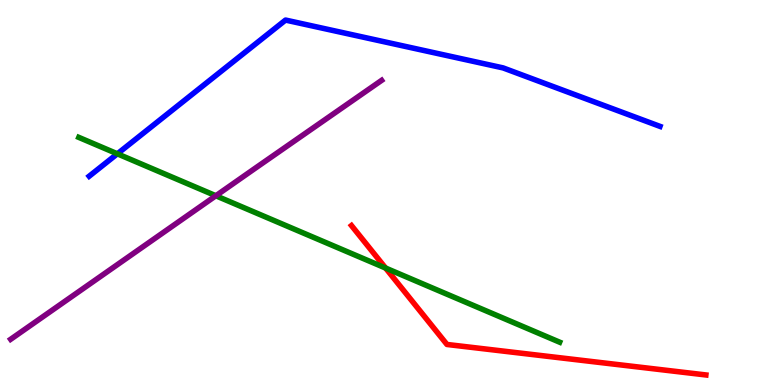[{'lines': ['blue', 'red'], 'intersections': []}, {'lines': ['green', 'red'], 'intersections': [{'x': 4.98, 'y': 3.04}]}, {'lines': ['purple', 'red'], 'intersections': []}, {'lines': ['blue', 'green'], 'intersections': [{'x': 1.51, 'y': 6.01}]}, {'lines': ['blue', 'purple'], 'intersections': []}, {'lines': ['green', 'purple'], 'intersections': [{'x': 2.79, 'y': 4.92}]}]